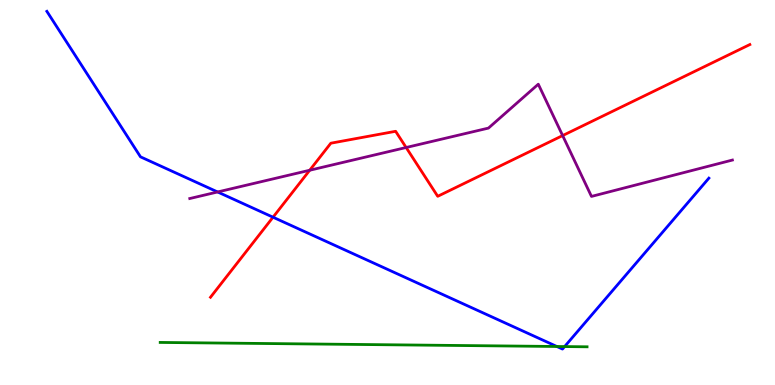[{'lines': ['blue', 'red'], 'intersections': [{'x': 3.52, 'y': 4.36}]}, {'lines': ['green', 'red'], 'intersections': []}, {'lines': ['purple', 'red'], 'intersections': [{'x': 4.0, 'y': 5.58}, {'x': 5.24, 'y': 6.17}, {'x': 7.26, 'y': 6.48}]}, {'lines': ['blue', 'green'], 'intersections': [{'x': 7.19, 'y': 1.0}, {'x': 7.29, 'y': 0.998}]}, {'lines': ['blue', 'purple'], 'intersections': [{'x': 2.81, 'y': 5.01}]}, {'lines': ['green', 'purple'], 'intersections': []}]